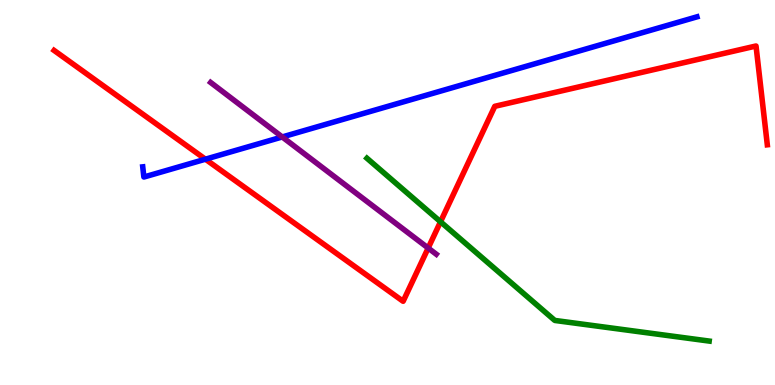[{'lines': ['blue', 'red'], 'intersections': [{'x': 2.65, 'y': 5.86}]}, {'lines': ['green', 'red'], 'intersections': [{'x': 5.68, 'y': 4.24}]}, {'lines': ['purple', 'red'], 'intersections': [{'x': 5.52, 'y': 3.56}]}, {'lines': ['blue', 'green'], 'intersections': []}, {'lines': ['blue', 'purple'], 'intersections': [{'x': 3.64, 'y': 6.44}]}, {'lines': ['green', 'purple'], 'intersections': []}]